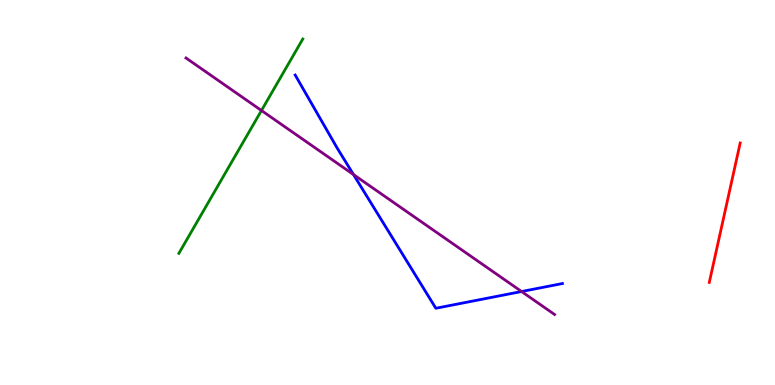[{'lines': ['blue', 'red'], 'intersections': []}, {'lines': ['green', 'red'], 'intersections': []}, {'lines': ['purple', 'red'], 'intersections': []}, {'lines': ['blue', 'green'], 'intersections': []}, {'lines': ['blue', 'purple'], 'intersections': [{'x': 4.56, 'y': 5.47}, {'x': 6.73, 'y': 2.43}]}, {'lines': ['green', 'purple'], 'intersections': [{'x': 3.37, 'y': 7.13}]}]